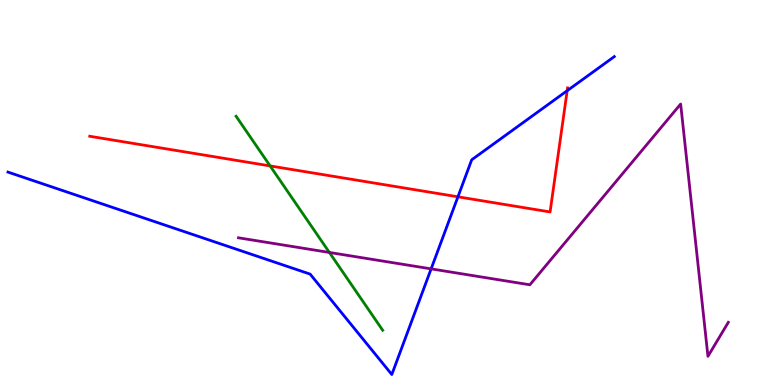[{'lines': ['blue', 'red'], 'intersections': [{'x': 5.91, 'y': 4.89}, {'x': 7.32, 'y': 7.64}]}, {'lines': ['green', 'red'], 'intersections': [{'x': 3.49, 'y': 5.69}]}, {'lines': ['purple', 'red'], 'intersections': []}, {'lines': ['blue', 'green'], 'intersections': []}, {'lines': ['blue', 'purple'], 'intersections': [{'x': 5.56, 'y': 3.02}]}, {'lines': ['green', 'purple'], 'intersections': [{'x': 4.25, 'y': 3.44}]}]